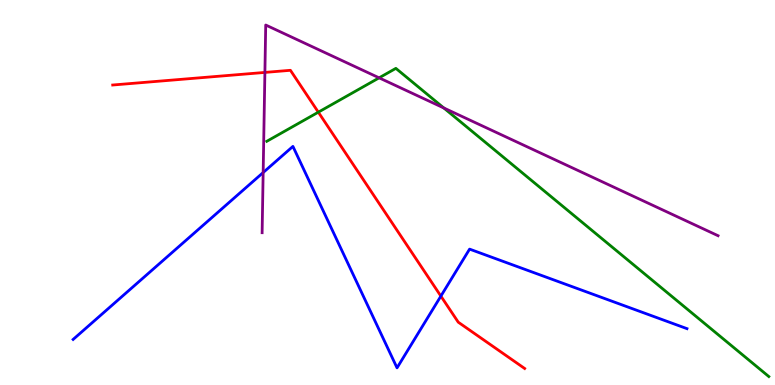[{'lines': ['blue', 'red'], 'intersections': [{'x': 5.69, 'y': 2.31}]}, {'lines': ['green', 'red'], 'intersections': [{'x': 4.11, 'y': 7.09}]}, {'lines': ['purple', 'red'], 'intersections': [{'x': 3.42, 'y': 8.12}]}, {'lines': ['blue', 'green'], 'intersections': []}, {'lines': ['blue', 'purple'], 'intersections': [{'x': 3.4, 'y': 5.52}]}, {'lines': ['green', 'purple'], 'intersections': [{'x': 4.89, 'y': 7.98}, {'x': 5.73, 'y': 7.2}]}]